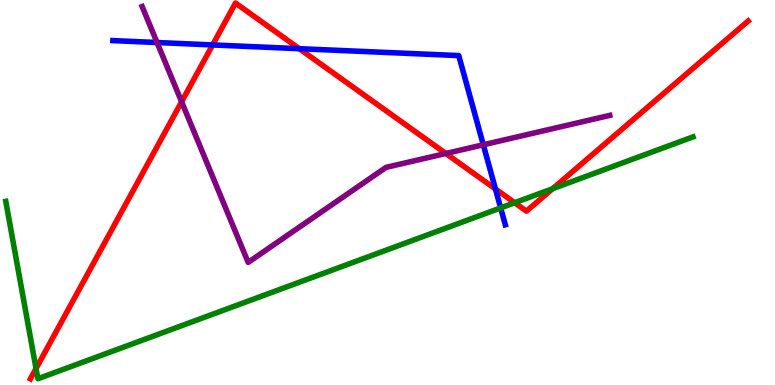[{'lines': ['blue', 'red'], 'intersections': [{'x': 2.74, 'y': 8.83}, {'x': 3.86, 'y': 8.74}, {'x': 6.39, 'y': 5.09}]}, {'lines': ['green', 'red'], 'intersections': [{'x': 0.465, 'y': 0.429}, {'x': 6.64, 'y': 4.73}, {'x': 7.13, 'y': 5.1}]}, {'lines': ['purple', 'red'], 'intersections': [{'x': 2.34, 'y': 7.36}, {'x': 5.75, 'y': 6.01}]}, {'lines': ['blue', 'green'], 'intersections': [{'x': 6.46, 'y': 4.6}]}, {'lines': ['blue', 'purple'], 'intersections': [{'x': 2.03, 'y': 8.9}, {'x': 6.24, 'y': 6.24}]}, {'lines': ['green', 'purple'], 'intersections': []}]